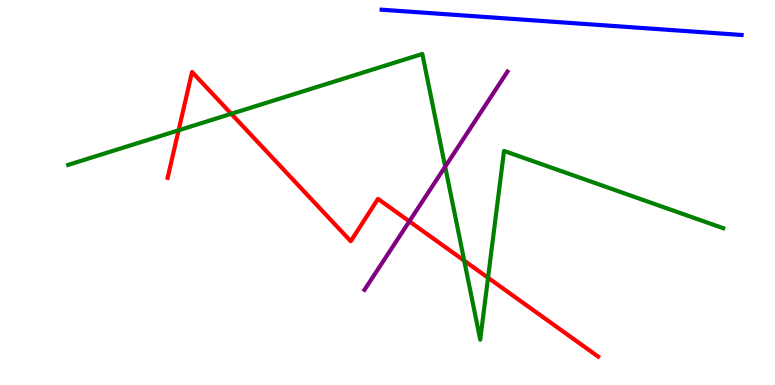[{'lines': ['blue', 'red'], 'intersections': []}, {'lines': ['green', 'red'], 'intersections': [{'x': 2.3, 'y': 6.62}, {'x': 2.98, 'y': 7.04}, {'x': 5.99, 'y': 3.23}, {'x': 6.3, 'y': 2.79}]}, {'lines': ['purple', 'red'], 'intersections': [{'x': 5.28, 'y': 4.25}]}, {'lines': ['blue', 'green'], 'intersections': []}, {'lines': ['blue', 'purple'], 'intersections': []}, {'lines': ['green', 'purple'], 'intersections': [{'x': 5.74, 'y': 5.67}]}]